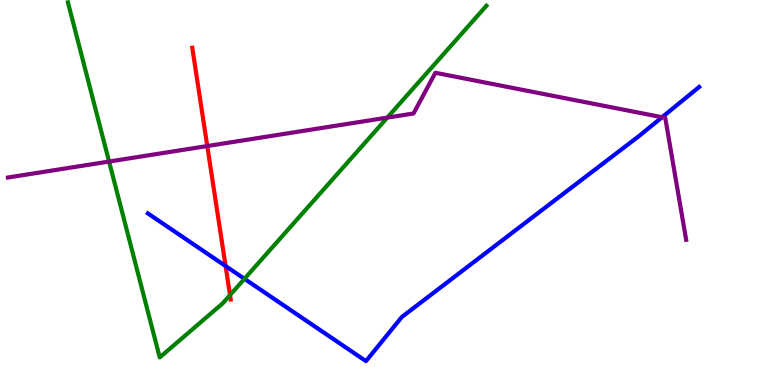[{'lines': ['blue', 'red'], 'intersections': [{'x': 2.91, 'y': 3.09}]}, {'lines': ['green', 'red'], 'intersections': [{'x': 2.97, 'y': 2.34}]}, {'lines': ['purple', 'red'], 'intersections': [{'x': 2.67, 'y': 6.21}]}, {'lines': ['blue', 'green'], 'intersections': [{'x': 3.15, 'y': 2.76}]}, {'lines': ['blue', 'purple'], 'intersections': [{'x': 8.54, 'y': 6.96}]}, {'lines': ['green', 'purple'], 'intersections': [{'x': 1.41, 'y': 5.8}, {'x': 5.0, 'y': 6.94}]}]